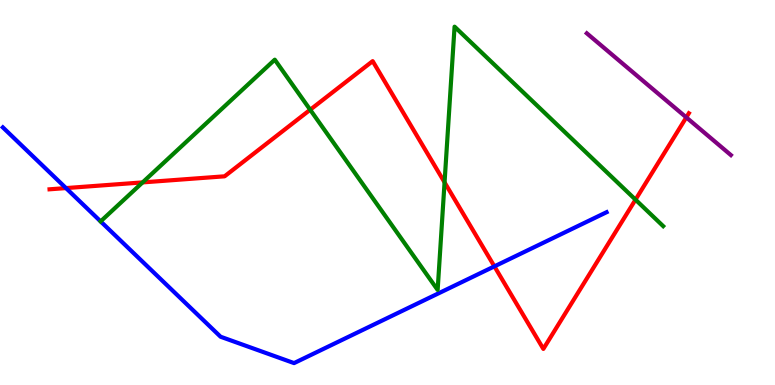[{'lines': ['blue', 'red'], 'intersections': [{'x': 0.851, 'y': 5.11}, {'x': 6.38, 'y': 3.08}]}, {'lines': ['green', 'red'], 'intersections': [{'x': 1.84, 'y': 5.26}, {'x': 4.0, 'y': 7.15}, {'x': 5.74, 'y': 5.26}, {'x': 8.2, 'y': 4.81}]}, {'lines': ['purple', 'red'], 'intersections': [{'x': 8.86, 'y': 6.95}]}, {'lines': ['blue', 'green'], 'intersections': []}, {'lines': ['blue', 'purple'], 'intersections': []}, {'lines': ['green', 'purple'], 'intersections': []}]